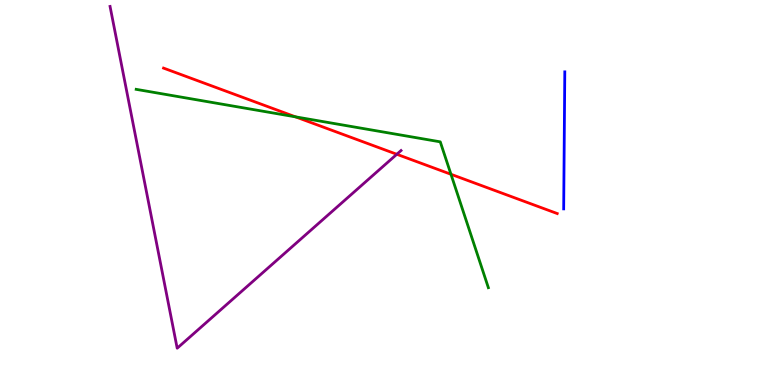[{'lines': ['blue', 'red'], 'intersections': []}, {'lines': ['green', 'red'], 'intersections': [{'x': 3.81, 'y': 6.97}, {'x': 5.82, 'y': 5.47}]}, {'lines': ['purple', 'red'], 'intersections': [{'x': 5.12, 'y': 5.99}]}, {'lines': ['blue', 'green'], 'intersections': []}, {'lines': ['blue', 'purple'], 'intersections': []}, {'lines': ['green', 'purple'], 'intersections': []}]